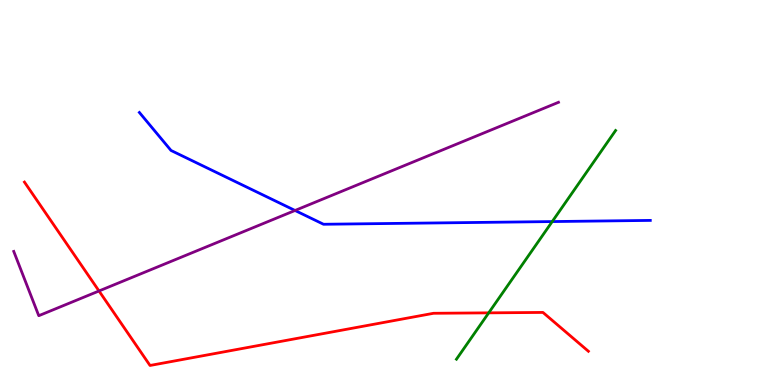[{'lines': ['blue', 'red'], 'intersections': []}, {'lines': ['green', 'red'], 'intersections': [{'x': 6.31, 'y': 1.87}]}, {'lines': ['purple', 'red'], 'intersections': [{'x': 1.28, 'y': 2.44}]}, {'lines': ['blue', 'green'], 'intersections': [{'x': 7.13, 'y': 4.24}]}, {'lines': ['blue', 'purple'], 'intersections': [{'x': 3.81, 'y': 4.53}]}, {'lines': ['green', 'purple'], 'intersections': []}]